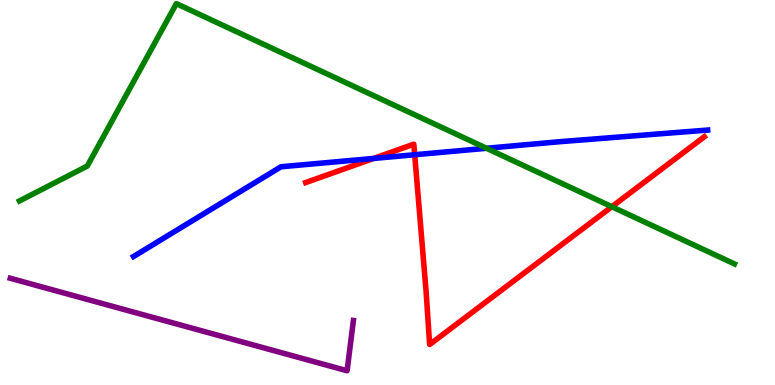[{'lines': ['blue', 'red'], 'intersections': [{'x': 4.82, 'y': 5.88}, {'x': 5.35, 'y': 5.98}]}, {'lines': ['green', 'red'], 'intersections': [{'x': 7.89, 'y': 4.63}]}, {'lines': ['purple', 'red'], 'intersections': []}, {'lines': ['blue', 'green'], 'intersections': [{'x': 6.28, 'y': 6.15}]}, {'lines': ['blue', 'purple'], 'intersections': []}, {'lines': ['green', 'purple'], 'intersections': []}]